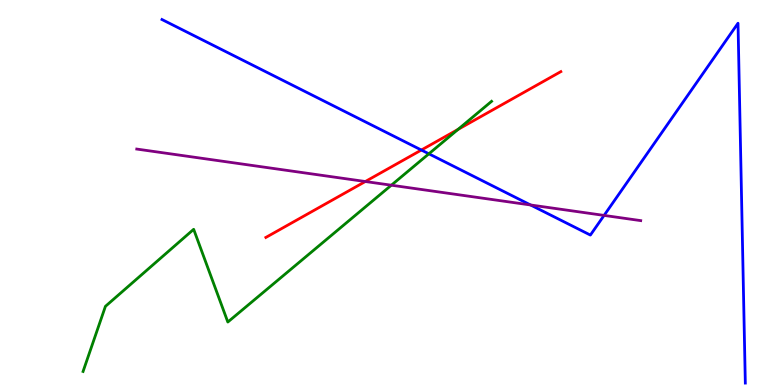[{'lines': ['blue', 'red'], 'intersections': [{'x': 5.44, 'y': 6.1}]}, {'lines': ['green', 'red'], 'intersections': [{'x': 5.91, 'y': 6.64}]}, {'lines': ['purple', 'red'], 'intersections': [{'x': 4.71, 'y': 5.29}]}, {'lines': ['blue', 'green'], 'intersections': [{'x': 5.53, 'y': 6.01}]}, {'lines': ['blue', 'purple'], 'intersections': [{'x': 6.85, 'y': 4.68}, {'x': 7.79, 'y': 4.4}]}, {'lines': ['green', 'purple'], 'intersections': [{'x': 5.05, 'y': 5.19}]}]